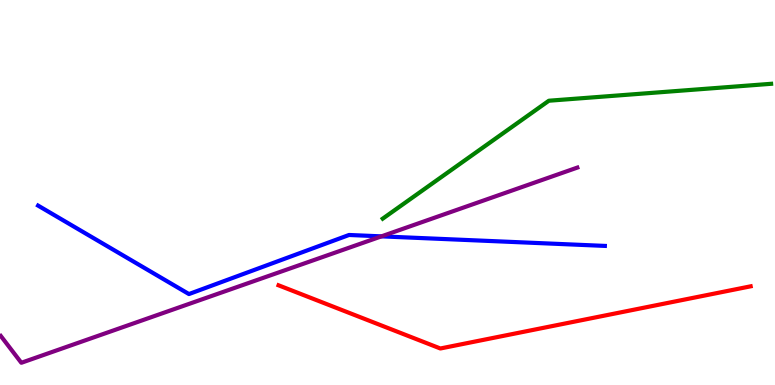[{'lines': ['blue', 'red'], 'intersections': []}, {'lines': ['green', 'red'], 'intersections': []}, {'lines': ['purple', 'red'], 'intersections': []}, {'lines': ['blue', 'green'], 'intersections': []}, {'lines': ['blue', 'purple'], 'intersections': [{'x': 4.92, 'y': 3.86}]}, {'lines': ['green', 'purple'], 'intersections': []}]